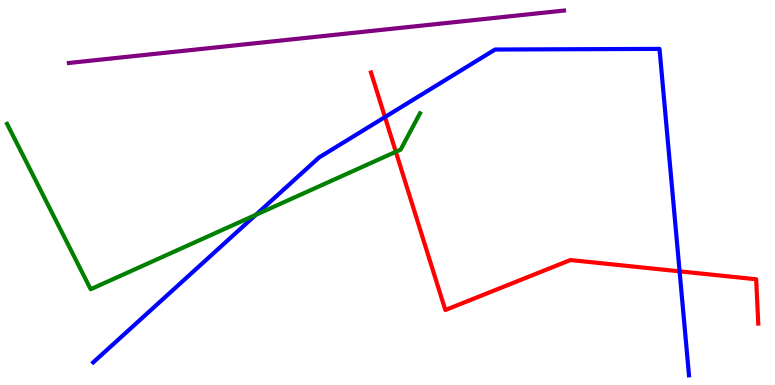[{'lines': ['blue', 'red'], 'intersections': [{'x': 4.97, 'y': 6.96}, {'x': 8.77, 'y': 2.95}]}, {'lines': ['green', 'red'], 'intersections': [{'x': 5.11, 'y': 6.06}]}, {'lines': ['purple', 'red'], 'intersections': []}, {'lines': ['blue', 'green'], 'intersections': [{'x': 3.3, 'y': 4.42}]}, {'lines': ['blue', 'purple'], 'intersections': []}, {'lines': ['green', 'purple'], 'intersections': []}]